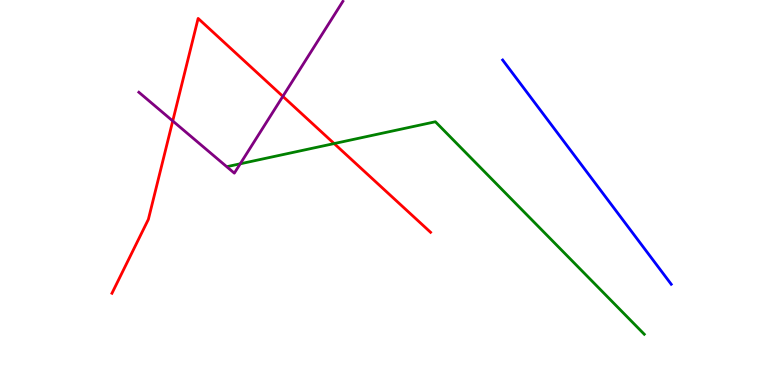[{'lines': ['blue', 'red'], 'intersections': []}, {'lines': ['green', 'red'], 'intersections': [{'x': 4.31, 'y': 6.27}]}, {'lines': ['purple', 'red'], 'intersections': [{'x': 2.23, 'y': 6.86}, {'x': 3.65, 'y': 7.5}]}, {'lines': ['blue', 'green'], 'intersections': []}, {'lines': ['blue', 'purple'], 'intersections': []}, {'lines': ['green', 'purple'], 'intersections': [{'x': 3.1, 'y': 5.75}]}]